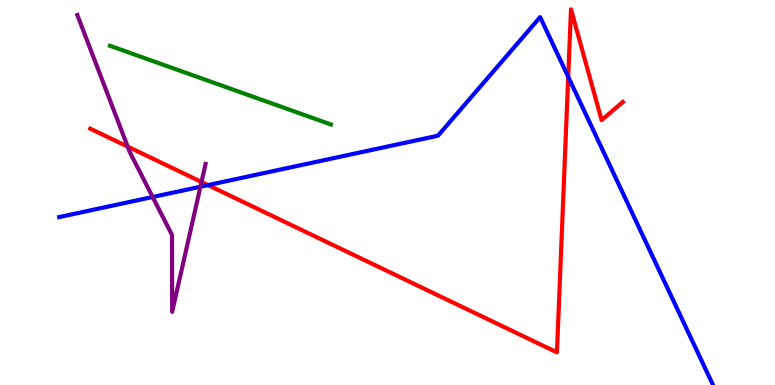[{'lines': ['blue', 'red'], 'intersections': [{'x': 2.68, 'y': 5.19}, {'x': 7.33, 'y': 8.0}]}, {'lines': ['green', 'red'], 'intersections': []}, {'lines': ['purple', 'red'], 'intersections': [{'x': 1.65, 'y': 6.19}, {'x': 2.6, 'y': 5.27}]}, {'lines': ['blue', 'green'], 'intersections': []}, {'lines': ['blue', 'purple'], 'intersections': [{'x': 1.97, 'y': 4.88}, {'x': 2.59, 'y': 5.15}]}, {'lines': ['green', 'purple'], 'intersections': []}]